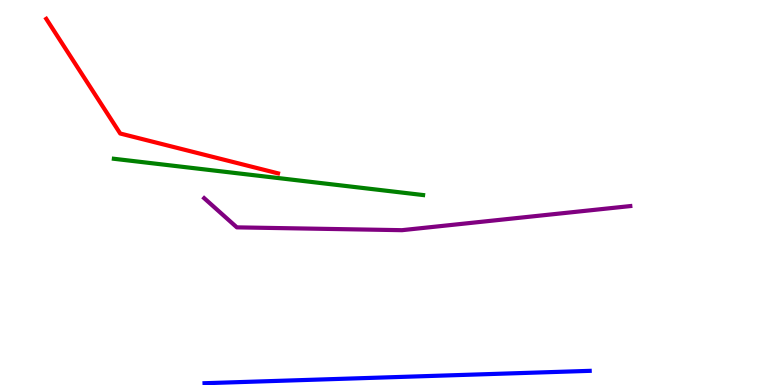[{'lines': ['blue', 'red'], 'intersections': []}, {'lines': ['green', 'red'], 'intersections': []}, {'lines': ['purple', 'red'], 'intersections': []}, {'lines': ['blue', 'green'], 'intersections': []}, {'lines': ['blue', 'purple'], 'intersections': []}, {'lines': ['green', 'purple'], 'intersections': []}]